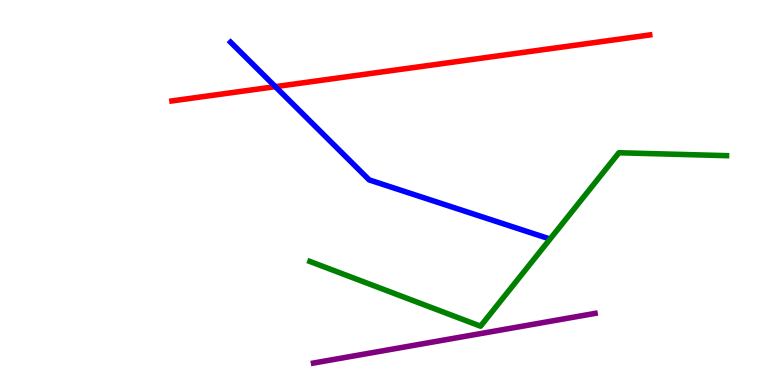[{'lines': ['blue', 'red'], 'intersections': [{'x': 3.55, 'y': 7.75}]}, {'lines': ['green', 'red'], 'intersections': []}, {'lines': ['purple', 'red'], 'intersections': []}, {'lines': ['blue', 'green'], 'intersections': []}, {'lines': ['blue', 'purple'], 'intersections': []}, {'lines': ['green', 'purple'], 'intersections': []}]